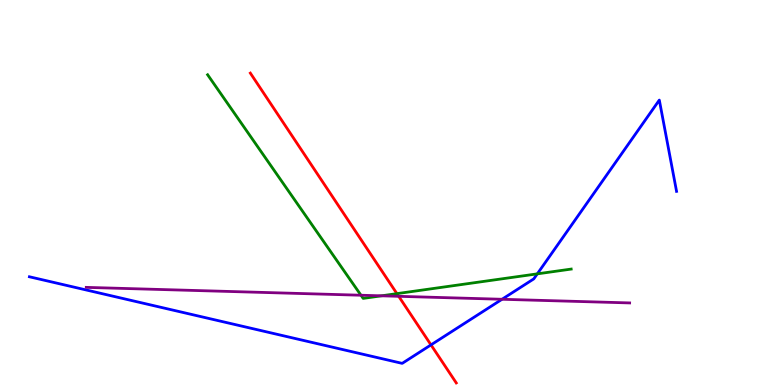[{'lines': ['blue', 'red'], 'intersections': [{'x': 5.56, 'y': 1.04}]}, {'lines': ['green', 'red'], 'intersections': [{'x': 5.12, 'y': 2.37}]}, {'lines': ['purple', 'red'], 'intersections': [{'x': 5.14, 'y': 2.3}]}, {'lines': ['blue', 'green'], 'intersections': [{'x': 6.93, 'y': 2.89}]}, {'lines': ['blue', 'purple'], 'intersections': [{'x': 6.48, 'y': 2.23}]}, {'lines': ['green', 'purple'], 'intersections': [{'x': 4.66, 'y': 2.33}, {'x': 4.92, 'y': 2.32}]}]